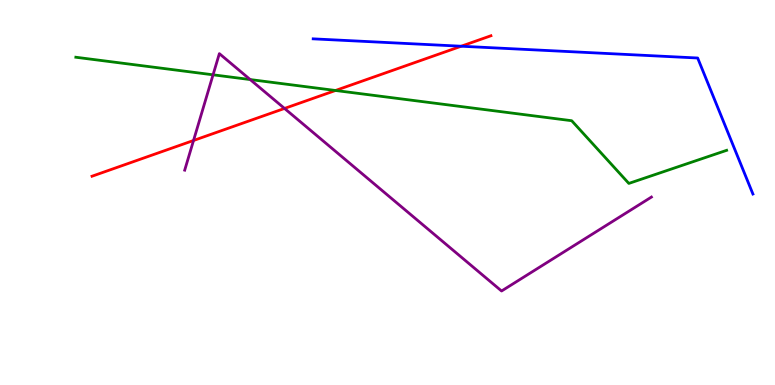[{'lines': ['blue', 'red'], 'intersections': [{'x': 5.95, 'y': 8.8}]}, {'lines': ['green', 'red'], 'intersections': [{'x': 4.33, 'y': 7.65}]}, {'lines': ['purple', 'red'], 'intersections': [{'x': 2.5, 'y': 6.35}, {'x': 3.67, 'y': 7.18}]}, {'lines': ['blue', 'green'], 'intersections': []}, {'lines': ['blue', 'purple'], 'intersections': []}, {'lines': ['green', 'purple'], 'intersections': [{'x': 2.75, 'y': 8.06}, {'x': 3.23, 'y': 7.93}]}]